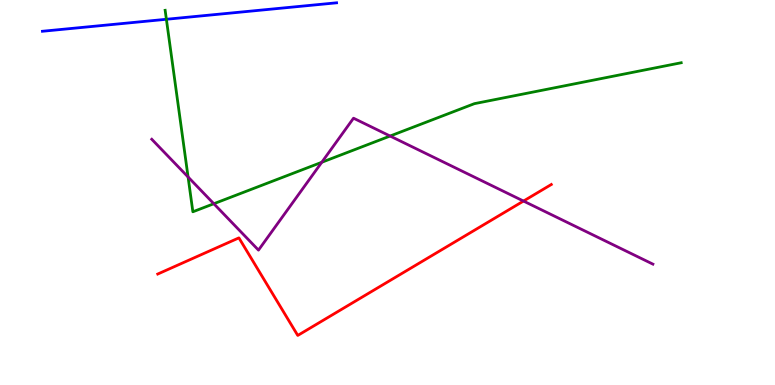[{'lines': ['blue', 'red'], 'intersections': []}, {'lines': ['green', 'red'], 'intersections': []}, {'lines': ['purple', 'red'], 'intersections': [{'x': 6.75, 'y': 4.78}]}, {'lines': ['blue', 'green'], 'intersections': [{'x': 2.15, 'y': 9.5}]}, {'lines': ['blue', 'purple'], 'intersections': []}, {'lines': ['green', 'purple'], 'intersections': [{'x': 2.43, 'y': 5.4}, {'x': 2.76, 'y': 4.71}, {'x': 4.15, 'y': 5.79}, {'x': 5.03, 'y': 6.47}]}]